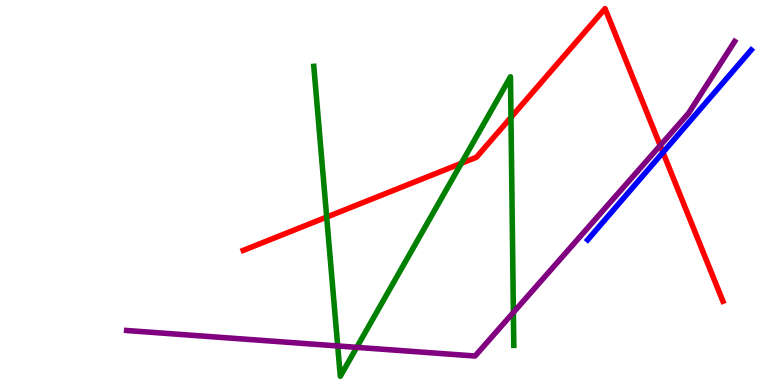[{'lines': ['blue', 'red'], 'intersections': [{'x': 8.55, 'y': 6.04}]}, {'lines': ['green', 'red'], 'intersections': [{'x': 4.22, 'y': 4.36}, {'x': 5.95, 'y': 5.76}, {'x': 6.59, 'y': 6.95}]}, {'lines': ['purple', 'red'], 'intersections': [{'x': 8.52, 'y': 6.22}]}, {'lines': ['blue', 'green'], 'intersections': []}, {'lines': ['blue', 'purple'], 'intersections': []}, {'lines': ['green', 'purple'], 'intersections': [{'x': 4.36, 'y': 1.01}, {'x': 4.6, 'y': 0.978}, {'x': 6.62, 'y': 1.88}]}]